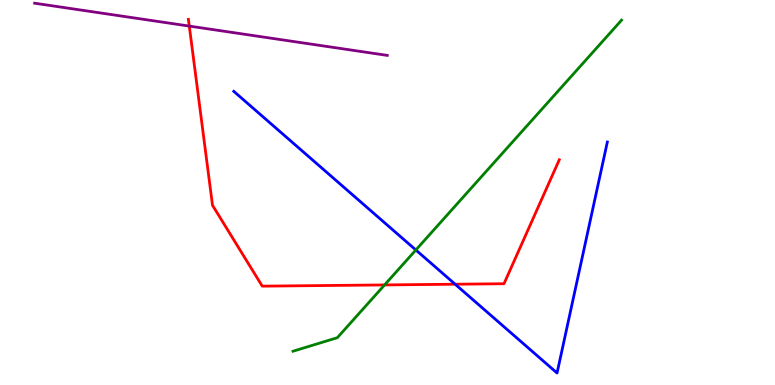[{'lines': ['blue', 'red'], 'intersections': [{'x': 5.87, 'y': 2.62}]}, {'lines': ['green', 'red'], 'intersections': [{'x': 4.96, 'y': 2.6}]}, {'lines': ['purple', 'red'], 'intersections': [{'x': 2.44, 'y': 9.32}]}, {'lines': ['blue', 'green'], 'intersections': [{'x': 5.37, 'y': 3.51}]}, {'lines': ['blue', 'purple'], 'intersections': []}, {'lines': ['green', 'purple'], 'intersections': []}]